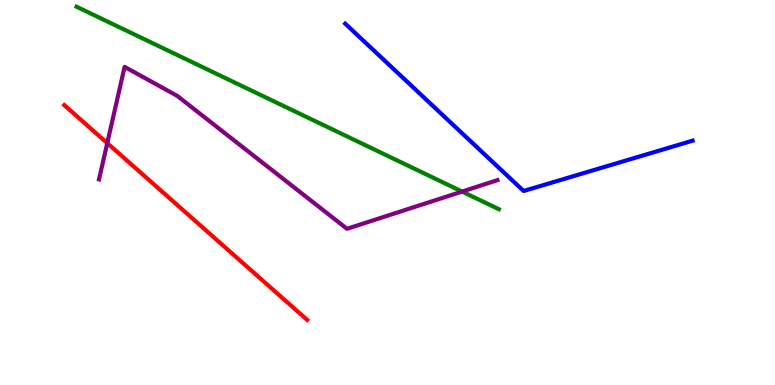[{'lines': ['blue', 'red'], 'intersections': []}, {'lines': ['green', 'red'], 'intersections': []}, {'lines': ['purple', 'red'], 'intersections': [{'x': 1.38, 'y': 6.28}]}, {'lines': ['blue', 'green'], 'intersections': []}, {'lines': ['blue', 'purple'], 'intersections': []}, {'lines': ['green', 'purple'], 'intersections': [{'x': 5.96, 'y': 5.02}]}]